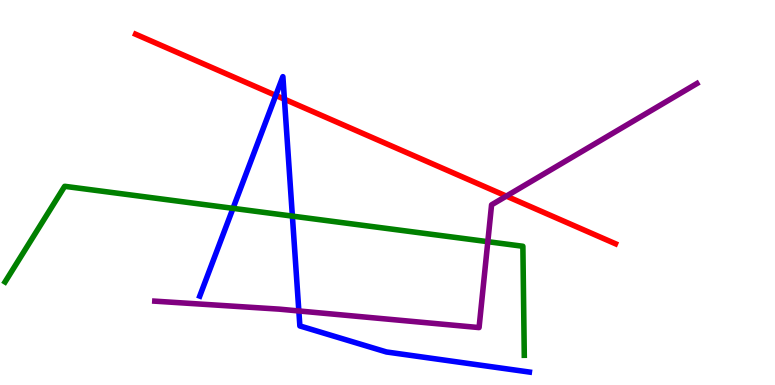[{'lines': ['blue', 'red'], 'intersections': [{'x': 3.56, 'y': 7.52}, {'x': 3.67, 'y': 7.42}]}, {'lines': ['green', 'red'], 'intersections': []}, {'lines': ['purple', 'red'], 'intersections': [{'x': 6.53, 'y': 4.91}]}, {'lines': ['blue', 'green'], 'intersections': [{'x': 3.01, 'y': 4.59}, {'x': 3.77, 'y': 4.39}]}, {'lines': ['blue', 'purple'], 'intersections': [{'x': 3.86, 'y': 1.92}]}, {'lines': ['green', 'purple'], 'intersections': [{'x': 6.29, 'y': 3.72}]}]